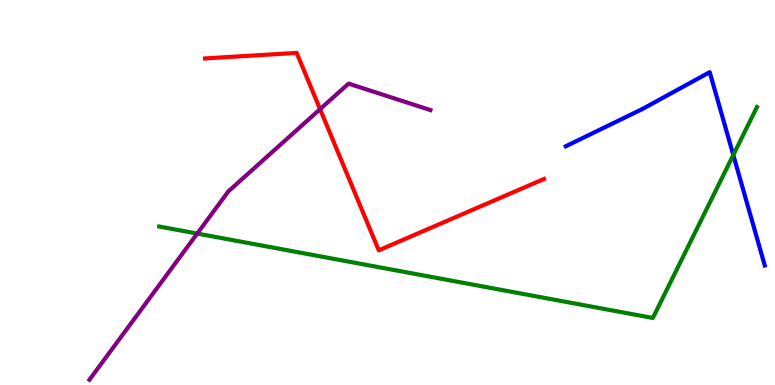[{'lines': ['blue', 'red'], 'intersections': []}, {'lines': ['green', 'red'], 'intersections': []}, {'lines': ['purple', 'red'], 'intersections': [{'x': 4.13, 'y': 7.16}]}, {'lines': ['blue', 'green'], 'intersections': [{'x': 9.46, 'y': 5.97}]}, {'lines': ['blue', 'purple'], 'intersections': []}, {'lines': ['green', 'purple'], 'intersections': [{'x': 2.55, 'y': 3.93}]}]